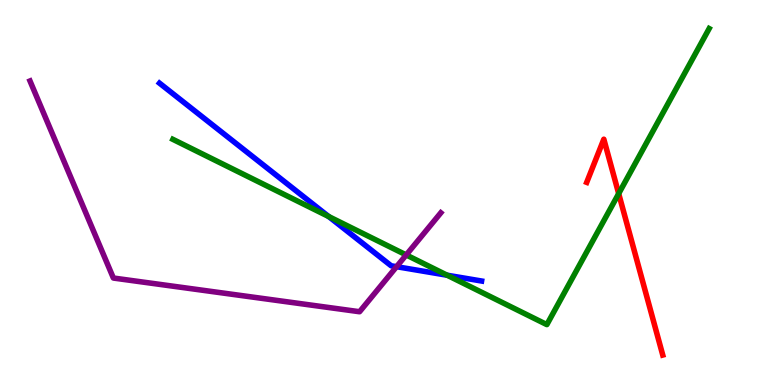[{'lines': ['blue', 'red'], 'intersections': []}, {'lines': ['green', 'red'], 'intersections': [{'x': 7.98, 'y': 4.97}]}, {'lines': ['purple', 'red'], 'intersections': []}, {'lines': ['blue', 'green'], 'intersections': [{'x': 4.24, 'y': 4.38}, {'x': 5.77, 'y': 2.85}]}, {'lines': ['blue', 'purple'], 'intersections': [{'x': 5.12, 'y': 3.07}]}, {'lines': ['green', 'purple'], 'intersections': [{'x': 5.24, 'y': 3.38}]}]